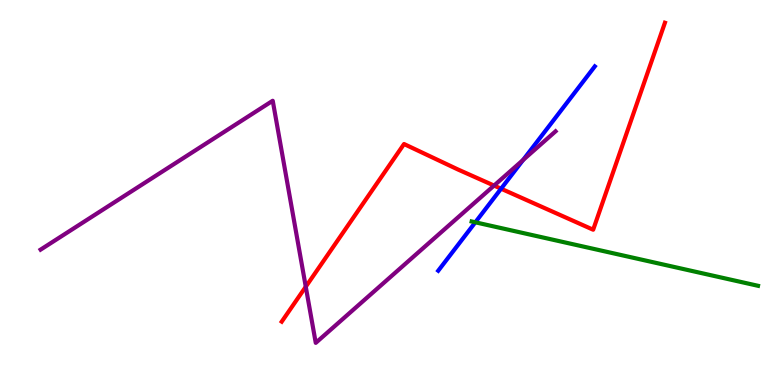[{'lines': ['blue', 'red'], 'intersections': [{'x': 6.47, 'y': 5.1}]}, {'lines': ['green', 'red'], 'intersections': []}, {'lines': ['purple', 'red'], 'intersections': [{'x': 3.95, 'y': 2.55}, {'x': 6.37, 'y': 5.18}]}, {'lines': ['blue', 'green'], 'intersections': [{'x': 6.13, 'y': 4.23}]}, {'lines': ['blue', 'purple'], 'intersections': [{'x': 6.75, 'y': 5.85}]}, {'lines': ['green', 'purple'], 'intersections': []}]